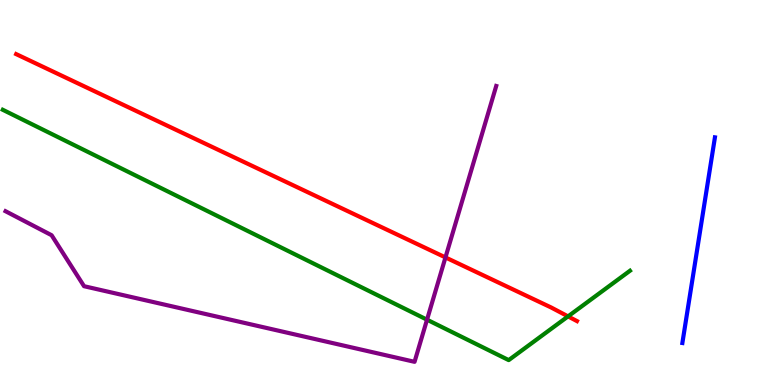[{'lines': ['blue', 'red'], 'intersections': []}, {'lines': ['green', 'red'], 'intersections': [{'x': 7.33, 'y': 1.78}]}, {'lines': ['purple', 'red'], 'intersections': [{'x': 5.75, 'y': 3.31}]}, {'lines': ['blue', 'green'], 'intersections': []}, {'lines': ['blue', 'purple'], 'intersections': []}, {'lines': ['green', 'purple'], 'intersections': [{'x': 5.51, 'y': 1.7}]}]